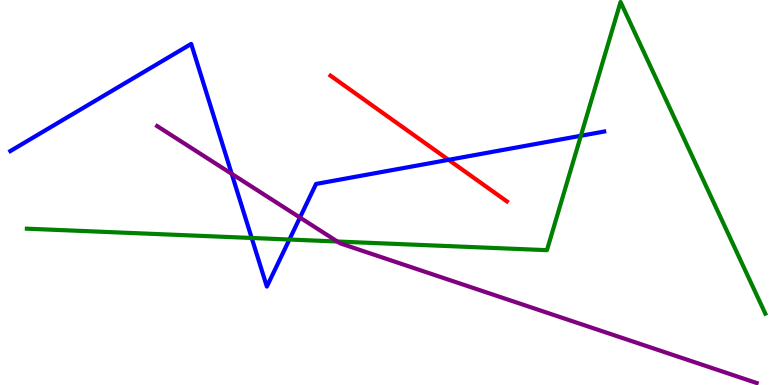[{'lines': ['blue', 'red'], 'intersections': [{'x': 5.79, 'y': 5.85}]}, {'lines': ['green', 'red'], 'intersections': []}, {'lines': ['purple', 'red'], 'intersections': []}, {'lines': ['blue', 'green'], 'intersections': [{'x': 3.25, 'y': 3.82}, {'x': 3.73, 'y': 3.78}, {'x': 7.5, 'y': 6.47}]}, {'lines': ['blue', 'purple'], 'intersections': [{'x': 2.99, 'y': 5.48}, {'x': 3.87, 'y': 4.35}]}, {'lines': ['green', 'purple'], 'intersections': [{'x': 4.35, 'y': 3.73}]}]